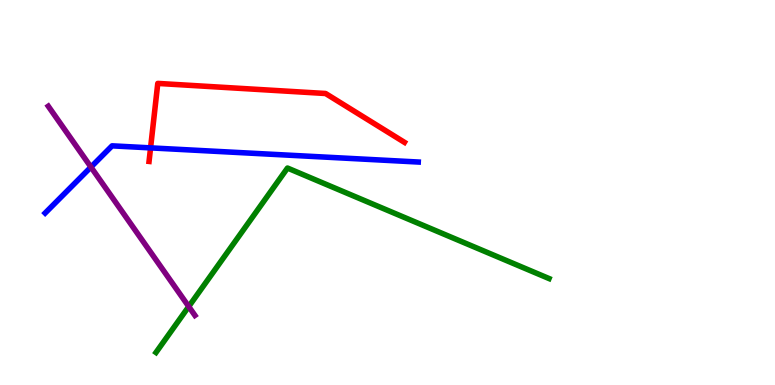[{'lines': ['blue', 'red'], 'intersections': [{'x': 1.94, 'y': 6.16}]}, {'lines': ['green', 'red'], 'intersections': []}, {'lines': ['purple', 'red'], 'intersections': []}, {'lines': ['blue', 'green'], 'intersections': []}, {'lines': ['blue', 'purple'], 'intersections': [{'x': 1.17, 'y': 5.66}]}, {'lines': ['green', 'purple'], 'intersections': [{'x': 2.44, 'y': 2.04}]}]